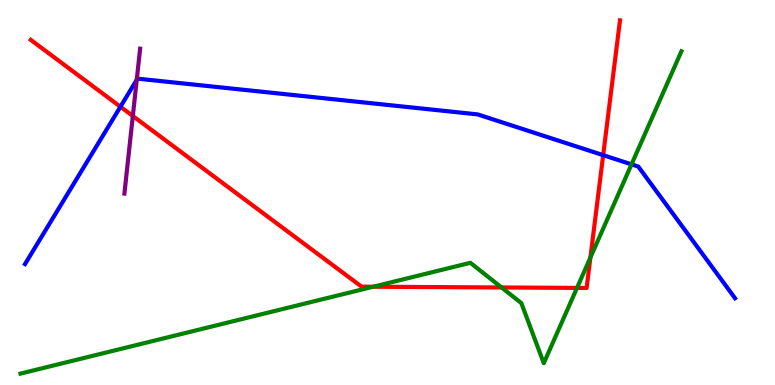[{'lines': ['blue', 'red'], 'intersections': [{'x': 1.55, 'y': 7.23}, {'x': 7.78, 'y': 5.97}]}, {'lines': ['green', 'red'], 'intersections': [{'x': 4.82, 'y': 2.55}, {'x': 6.47, 'y': 2.53}, {'x': 7.45, 'y': 2.52}, {'x': 7.62, 'y': 3.31}]}, {'lines': ['purple', 'red'], 'intersections': [{'x': 1.71, 'y': 6.99}]}, {'lines': ['blue', 'green'], 'intersections': [{'x': 8.15, 'y': 5.73}]}, {'lines': ['blue', 'purple'], 'intersections': [{'x': 1.76, 'y': 7.93}]}, {'lines': ['green', 'purple'], 'intersections': []}]